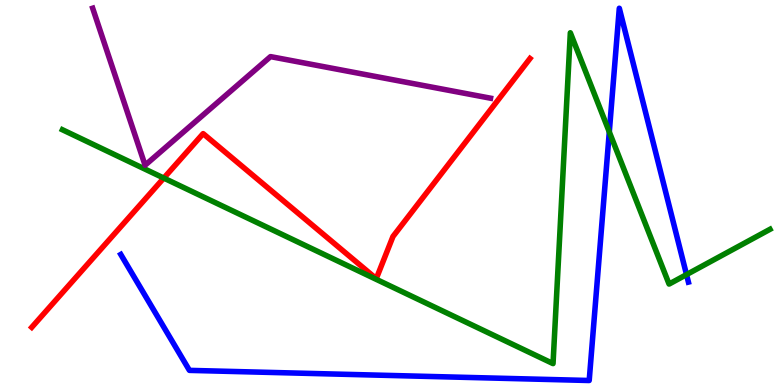[{'lines': ['blue', 'red'], 'intersections': []}, {'lines': ['green', 'red'], 'intersections': [{'x': 2.11, 'y': 5.37}]}, {'lines': ['purple', 'red'], 'intersections': []}, {'lines': ['blue', 'green'], 'intersections': [{'x': 7.86, 'y': 6.57}, {'x': 8.86, 'y': 2.87}]}, {'lines': ['blue', 'purple'], 'intersections': []}, {'lines': ['green', 'purple'], 'intersections': []}]